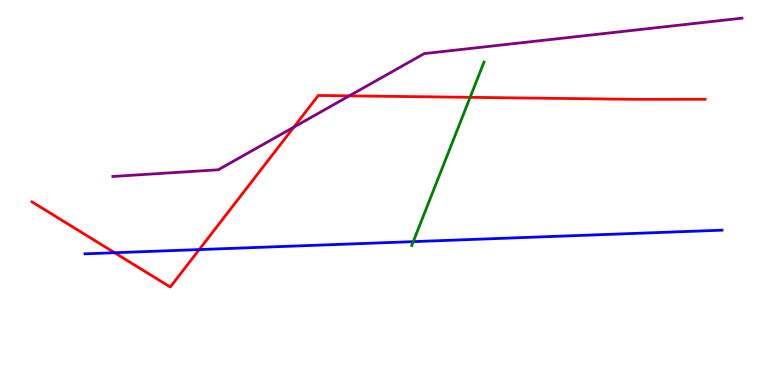[{'lines': ['blue', 'red'], 'intersections': [{'x': 1.48, 'y': 3.44}, {'x': 2.57, 'y': 3.52}]}, {'lines': ['green', 'red'], 'intersections': [{'x': 6.07, 'y': 7.47}]}, {'lines': ['purple', 'red'], 'intersections': [{'x': 3.79, 'y': 6.7}, {'x': 4.51, 'y': 7.51}]}, {'lines': ['blue', 'green'], 'intersections': [{'x': 5.33, 'y': 3.72}]}, {'lines': ['blue', 'purple'], 'intersections': []}, {'lines': ['green', 'purple'], 'intersections': []}]